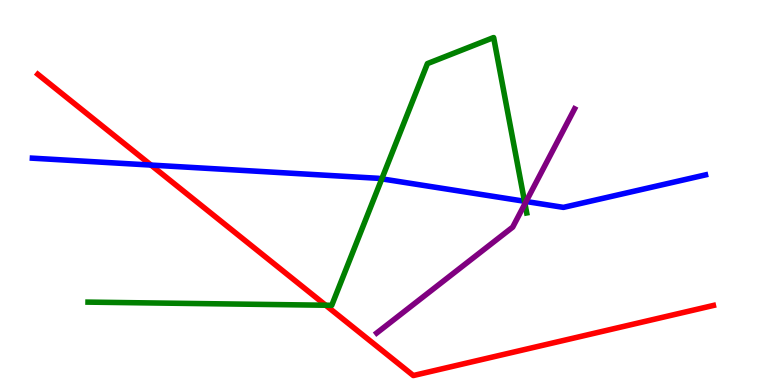[{'lines': ['blue', 'red'], 'intersections': [{'x': 1.95, 'y': 5.71}]}, {'lines': ['green', 'red'], 'intersections': [{'x': 4.2, 'y': 2.07}]}, {'lines': ['purple', 'red'], 'intersections': []}, {'lines': ['blue', 'green'], 'intersections': [{'x': 4.93, 'y': 5.35}, {'x': 6.77, 'y': 4.77}]}, {'lines': ['blue', 'purple'], 'intersections': [{'x': 6.79, 'y': 4.77}]}, {'lines': ['green', 'purple'], 'intersections': [{'x': 6.77, 'y': 4.71}]}]